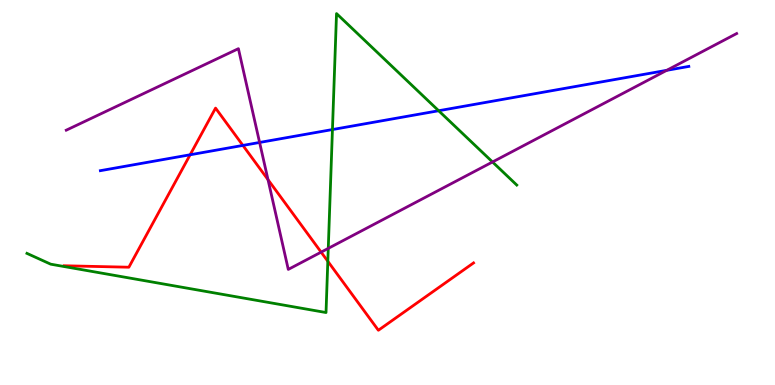[{'lines': ['blue', 'red'], 'intersections': [{'x': 2.45, 'y': 5.98}, {'x': 3.13, 'y': 6.22}]}, {'lines': ['green', 'red'], 'intersections': [{'x': 4.23, 'y': 3.21}]}, {'lines': ['purple', 'red'], 'intersections': [{'x': 3.46, 'y': 5.33}, {'x': 4.14, 'y': 3.45}]}, {'lines': ['blue', 'green'], 'intersections': [{'x': 4.29, 'y': 6.63}, {'x': 5.66, 'y': 7.12}]}, {'lines': ['blue', 'purple'], 'intersections': [{'x': 3.35, 'y': 6.3}, {'x': 8.6, 'y': 8.17}]}, {'lines': ['green', 'purple'], 'intersections': [{'x': 4.24, 'y': 3.55}, {'x': 6.36, 'y': 5.79}]}]